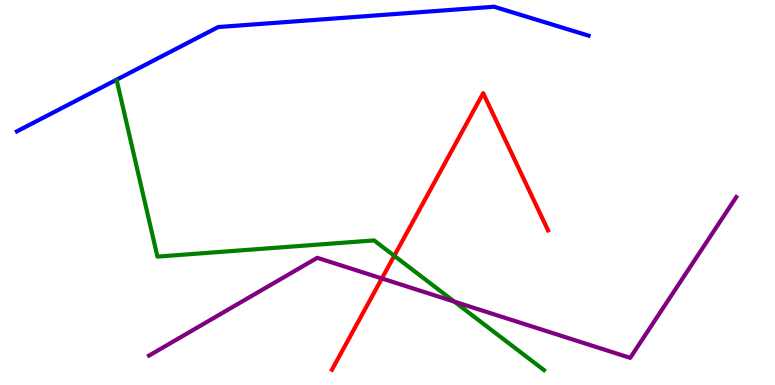[{'lines': ['blue', 'red'], 'intersections': []}, {'lines': ['green', 'red'], 'intersections': [{'x': 5.09, 'y': 3.36}]}, {'lines': ['purple', 'red'], 'intersections': [{'x': 4.93, 'y': 2.77}]}, {'lines': ['blue', 'green'], 'intersections': []}, {'lines': ['blue', 'purple'], 'intersections': []}, {'lines': ['green', 'purple'], 'intersections': [{'x': 5.86, 'y': 2.17}]}]